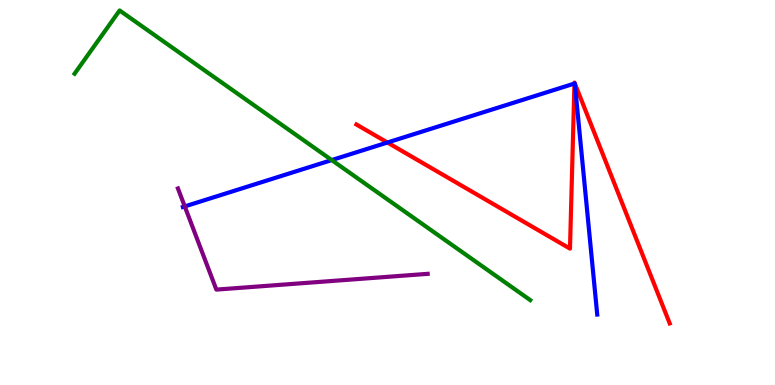[{'lines': ['blue', 'red'], 'intersections': [{'x': 5.0, 'y': 6.3}, {'x': 7.41, 'y': 7.83}]}, {'lines': ['green', 'red'], 'intersections': []}, {'lines': ['purple', 'red'], 'intersections': []}, {'lines': ['blue', 'green'], 'intersections': [{'x': 4.28, 'y': 5.84}]}, {'lines': ['blue', 'purple'], 'intersections': [{'x': 2.38, 'y': 4.64}]}, {'lines': ['green', 'purple'], 'intersections': []}]